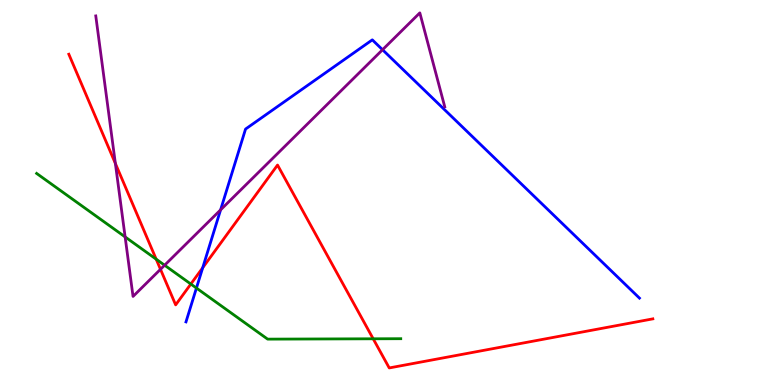[{'lines': ['blue', 'red'], 'intersections': [{'x': 2.62, 'y': 3.05}]}, {'lines': ['green', 'red'], 'intersections': [{'x': 2.02, 'y': 3.27}, {'x': 2.46, 'y': 2.62}, {'x': 4.82, 'y': 1.2}]}, {'lines': ['purple', 'red'], 'intersections': [{'x': 1.49, 'y': 5.76}, {'x': 2.07, 'y': 3.01}]}, {'lines': ['blue', 'green'], 'intersections': [{'x': 2.53, 'y': 2.52}]}, {'lines': ['blue', 'purple'], 'intersections': [{'x': 2.85, 'y': 4.55}, {'x': 4.94, 'y': 8.71}]}, {'lines': ['green', 'purple'], 'intersections': [{'x': 1.61, 'y': 3.85}, {'x': 2.12, 'y': 3.11}]}]